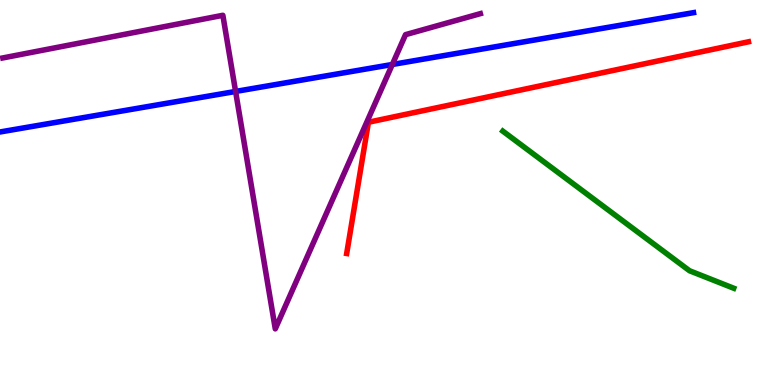[{'lines': ['blue', 'red'], 'intersections': []}, {'lines': ['green', 'red'], 'intersections': []}, {'lines': ['purple', 'red'], 'intersections': []}, {'lines': ['blue', 'green'], 'intersections': []}, {'lines': ['blue', 'purple'], 'intersections': [{'x': 3.04, 'y': 7.62}, {'x': 5.06, 'y': 8.33}]}, {'lines': ['green', 'purple'], 'intersections': []}]